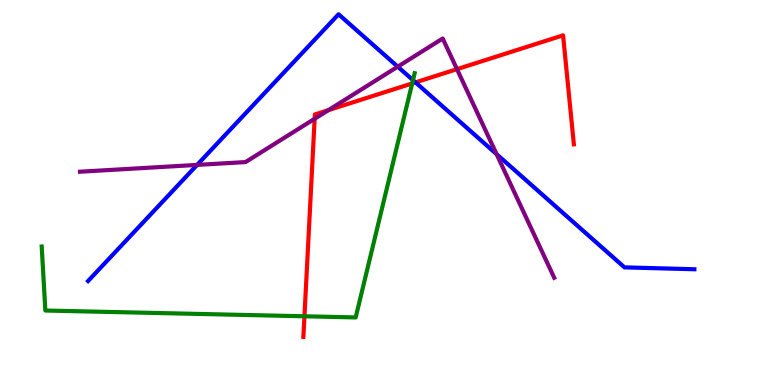[{'lines': ['blue', 'red'], 'intersections': [{'x': 5.36, 'y': 7.86}]}, {'lines': ['green', 'red'], 'intersections': [{'x': 3.93, 'y': 1.78}, {'x': 5.32, 'y': 7.83}]}, {'lines': ['purple', 'red'], 'intersections': [{'x': 4.06, 'y': 6.92}, {'x': 4.24, 'y': 7.14}, {'x': 5.9, 'y': 8.2}]}, {'lines': ['blue', 'green'], 'intersections': [{'x': 5.33, 'y': 7.92}]}, {'lines': ['blue', 'purple'], 'intersections': [{'x': 2.54, 'y': 5.72}, {'x': 5.13, 'y': 8.27}, {'x': 6.41, 'y': 6.0}]}, {'lines': ['green', 'purple'], 'intersections': []}]